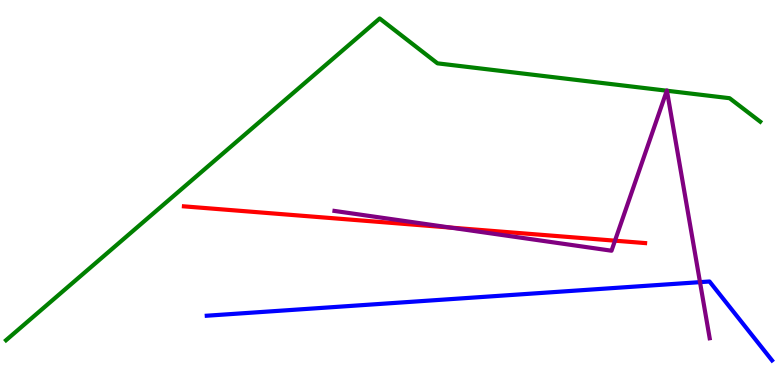[{'lines': ['blue', 'red'], 'intersections': []}, {'lines': ['green', 'red'], 'intersections': []}, {'lines': ['purple', 'red'], 'intersections': [{'x': 5.81, 'y': 4.09}, {'x': 7.94, 'y': 3.75}]}, {'lines': ['blue', 'green'], 'intersections': []}, {'lines': ['blue', 'purple'], 'intersections': [{'x': 9.03, 'y': 2.67}]}, {'lines': ['green', 'purple'], 'intersections': [{'x': 8.6, 'y': 7.64}, {'x': 8.61, 'y': 7.64}]}]